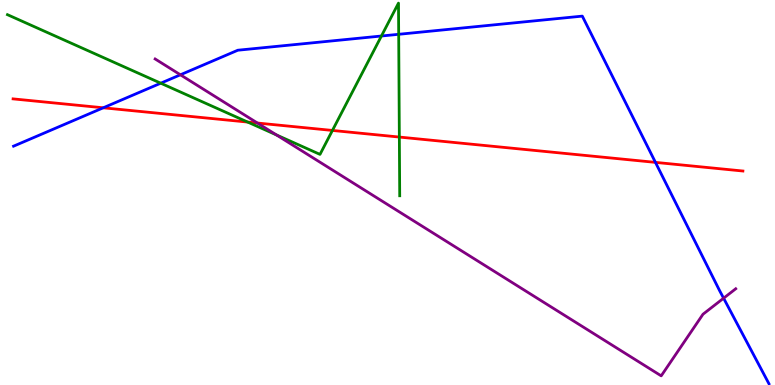[{'lines': ['blue', 'red'], 'intersections': [{'x': 1.33, 'y': 7.2}, {'x': 8.46, 'y': 5.78}]}, {'lines': ['green', 'red'], 'intersections': [{'x': 3.2, 'y': 6.83}, {'x': 4.29, 'y': 6.61}, {'x': 5.15, 'y': 6.44}]}, {'lines': ['purple', 'red'], 'intersections': [{'x': 3.32, 'y': 6.8}]}, {'lines': ['blue', 'green'], 'intersections': [{'x': 2.07, 'y': 7.84}, {'x': 4.92, 'y': 9.06}, {'x': 5.14, 'y': 9.11}]}, {'lines': ['blue', 'purple'], 'intersections': [{'x': 2.33, 'y': 8.06}, {'x': 9.34, 'y': 2.25}]}, {'lines': ['green', 'purple'], 'intersections': [{'x': 3.57, 'y': 6.5}]}]